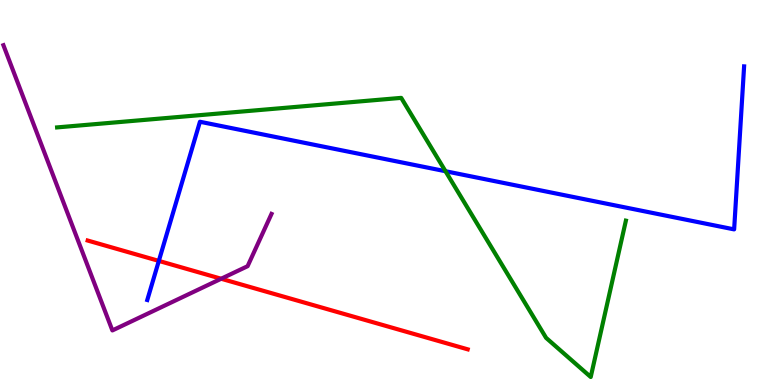[{'lines': ['blue', 'red'], 'intersections': [{'x': 2.05, 'y': 3.22}]}, {'lines': ['green', 'red'], 'intersections': []}, {'lines': ['purple', 'red'], 'intersections': [{'x': 2.85, 'y': 2.76}]}, {'lines': ['blue', 'green'], 'intersections': [{'x': 5.75, 'y': 5.55}]}, {'lines': ['blue', 'purple'], 'intersections': []}, {'lines': ['green', 'purple'], 'intersections': []}]